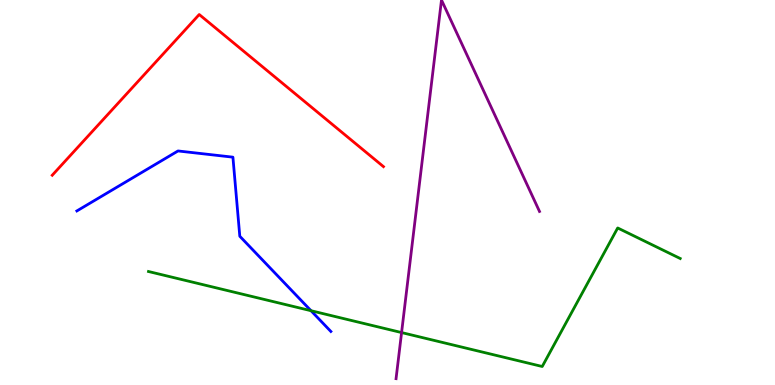[{'lines': ['blue', 'red'], 'intersections': []}, {'lines': ['green', 'red'], 'intersections': []}, {'lines': ['purple', 'red'], 'intersections': []}, {'lines': ['blue', 'green'], 'intersections': [{'x': 4.01, 'y': 1.93}]}, {'lines': ['blue', 'purple'], 'intersections': []}, {'lines': ['green', 'purple'], 'intersections': [{'x': 5.18, 'y': 1.36}]}]